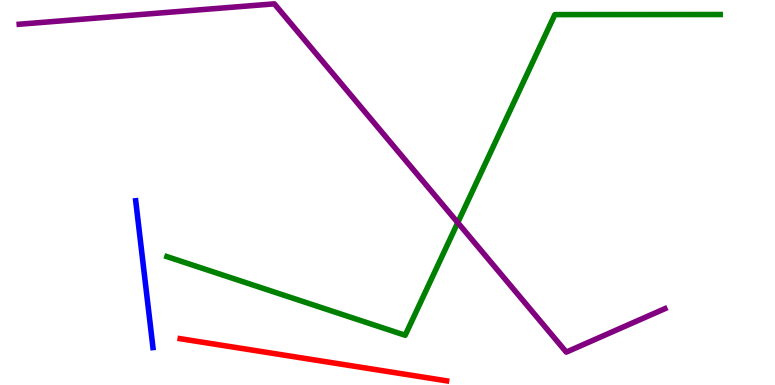[{'lines': ['blue', 'red'], 'intersections': []}, {'lines': ['green', 'red'], 'intersections': []}, {'lines': ['purple', 'red'], 'intersections': []}, {'lines': ['blue', 'green'], 'intersections': []}, {'lines': ['blue', 'purple'], 'intersections': []}, {'lines': ['green', 'purple'], 'intersections': [{'x': 5.91, 'y': 4.22}]}]